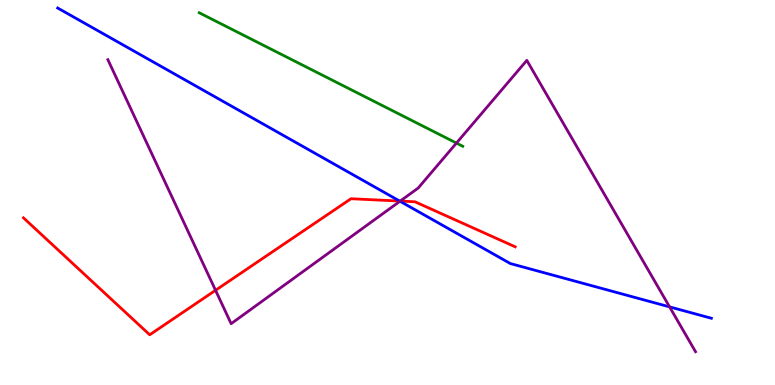[{'lines': ['blue', 'red'], 'intersections': [{'x': 5.16, 'y': 4.78}]}, {'lines': ['green', 'red'], 'intersections': []}, {'lines': ['purple', 'red'], 'intersections': [{'x': 2.78, 'y': 2.46}, {'x': 5.16, 'y': 4.78}]}, {'lines': ['blue', 'green'], 'intersections': []}, {'lines': ['blue', 'purple'], 'intersections': [{'x': 5.16, 'y': 4.77}, {'x': 8.64, 'y': 2.03}]}, {'lines': ['green', 'purple'], 'intersections': [{'x': 5.89, 'y': 6.28}]}]